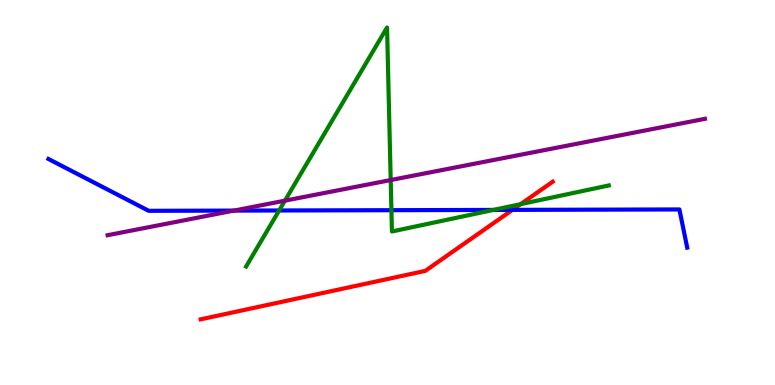[{'lines': ['blue', 'red'], 'intersections': [{'x': 6.61, 'y': 4.55}]}, {'lines': ['green', 'red'], 'intersections': [{'x': 6.72, 'y': 4.7}]}, {'lines': ['purple', 'red'], 'intersections': []}, {'lines': ['blue', 'green'], 'intersections': [{'x': 3.6, 'y': 4.53}, {'x': 5.05, 'y': 4.54}, {'x': 6.37, 'y': 4.55}]}, {'lines': ['blue', 'purple'], 'intersections': [{'x': 3.02, 'y': 4.53}]}, {'lines': ['green', 'purple'], 'intersections': [{'x': 3.68, 'y': 4.79}, {'x': 5.04, 'y': 5.32}]}]